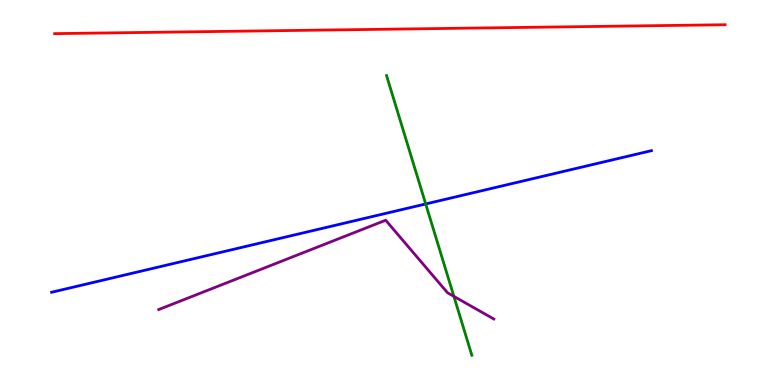[{'lines': ['blue', 'red'], 'intersections': []}, {'lines': ['green', 'red'], 'intersections': []}, {'lines': ['purple', 'red'], 'intersections': []}, {'lines': ['blue', 'green'], 'intersections': [{'x': 5.49, 'y': 4.7}]}, {'lines': ['blue', 'purple'], 'intersections': []}, {'lines': ['green', 'purple'], 'intersections': [{'x': 5.86, 'y': 2.3}]}]